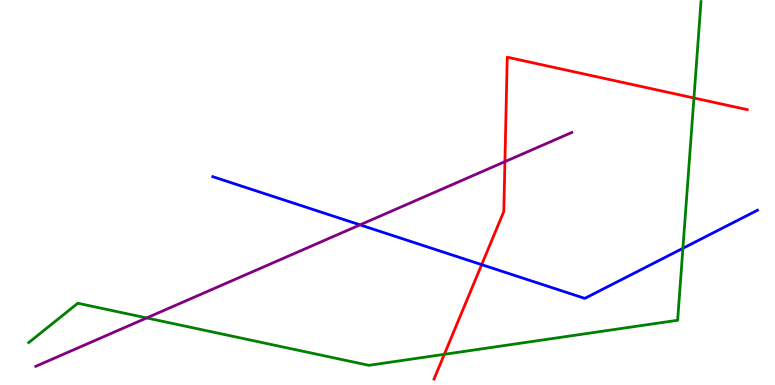[{'lines': ['blue', 'red'], 'intersections': [{'x': 6.22, 'y': 3.13}]}, {'lines': ['green', 'red'], 'intersections': [{'x': 5.73, 'y': 0.797}, {'x': 8.95, 'y': 7.45}]}, {'lines': ['purple', 'red'], 'intersections': [{'x': 6.52, 'y': 5.8}]}, {'lines': ['blue', 'green'], 'intersections': [{'x': 8.81, 'y': 3.55}]}, {'lines': ['blue', 'purple'], 'intersections': [{'x': 4.65, 'y': 4.16}]}, {'lines': ['green', 'purple'], 'intersections': [{'x': 1.89, 'y': 1.74}]}]